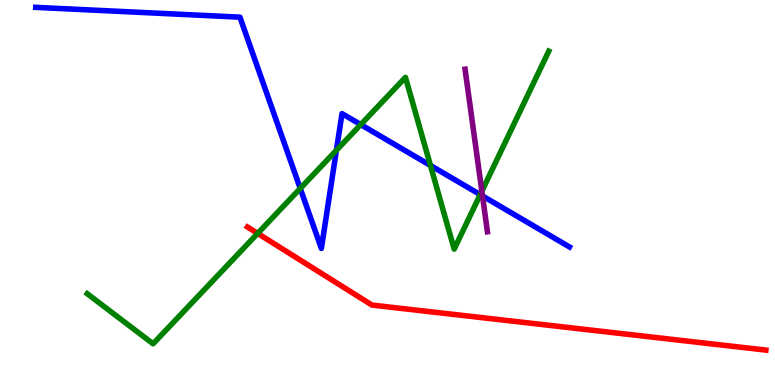[{'lines': ['blue', 'red'], 'intersections': []}, {'lines': ['green', 'red'], 'intersections': [{'x': 3.32, 'y': 3.94}]}, {'lines': ['purple', 'red'], 'intersections': []}, {'lines': ['blue', 'green'], 'intersections': [{'x': 3.87, 'y': 5.11}, {'x': 4.34, 'y': 6.1}, {'x': 4.65, 'y': 6.76}, {'x': 5.55, 'y': 5.7}, {'x': 6.2, 'y': 4.94}]}, {'lines': ['blue', 'purple'], 'intersections': [{'x': 6.23, 'y': 4.91}]}, {'lines': ['green', 'purple'], 'intersections': [{'x': 6.22, 'y': 5.03}]}]